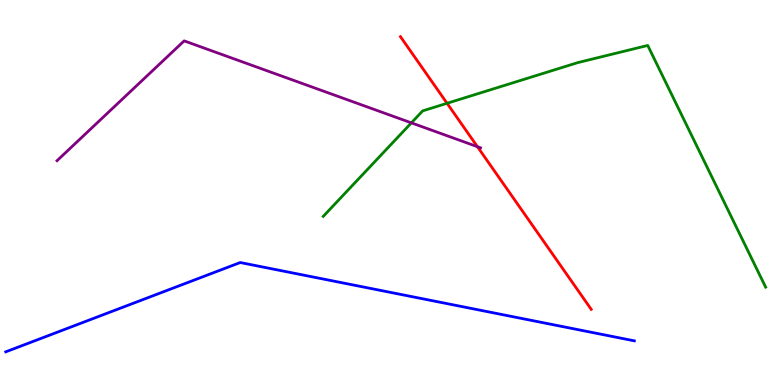[{'lines': ['blue', 'red'], 'intersections': []}, {'lines': ['green', 'red'], 'intersections': [{'x': 5.77, 'y': 7.32}]}, {'lines': ['purple', 'red'], 'intersections': [{'x': 6.16, 'y': 6.19}]}, {'lines': ['blue', 'green'], 'intersections': []}, {'lines': ['blue', 'purple'], 'intersections': []}, {'lines': ['green', 'purple'], 'intersections': [{'x': 5.31, 'y': 6.81}]}]